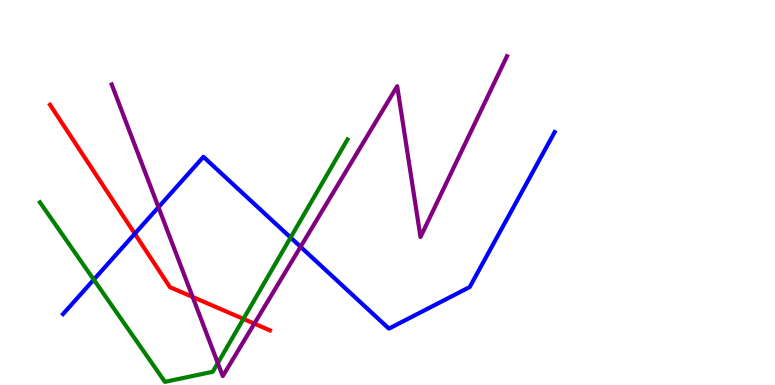[{'lines': ['blue', 'red'], 'intersections': [{'x': 1.74, 'y': 3.93}]}, {'lines': ['green', 'red'], 'intersections': [{'x': 3.14, 'y': 1.72}]}, {'lines': ['purple', 'red'], 'intersections': [{'x': 2.49, 'y': 2.29}, {'x': 3.28, 'y': 1.59}]}, {'lines': ['blue', 'green'], 'intersections': [{'x': 1.21, 'y': 2.74}, {'x': 3.75, 'y': 3.83}]}, {'lines': ['blue', 'purple'], 'intersections': [{'x': 2.04, 'y': 4.62}, {'x': 3.88, 'y': 3.59}]}, {'lines': ['green', 'purple'], 'intersections': [{'x': 2.81, 'y': 0.57}]}]